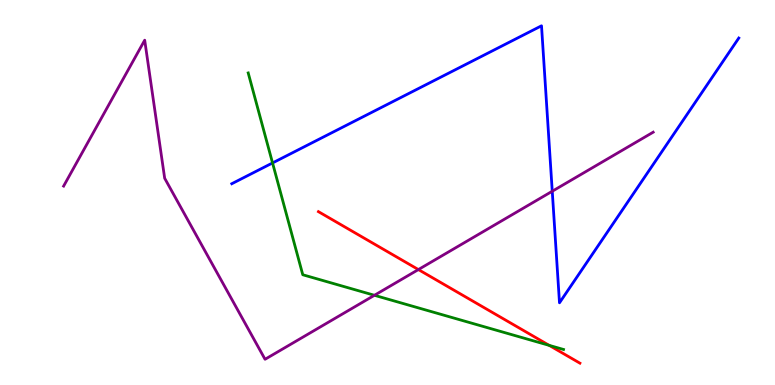[{'lines': ['blue', 'red'], 'intersections': []}, {'lines': ['green', 'red'], 'intersections': [{'x': 7.09, 'y': 1.03}]}, {'lines': ['purple', 'red'], 'intersections': [{'x': 5.4, 'y': 3.0}]}, {'lines': ['blue', 'green'], 'intersections': [{'x': 3.52, 'y': 5.77}]}, {'lines': ['blue', 'purple'], 'intersections': [{'x': 7.13, 'y': 5.03}]}, {'lines': ['green', 'purple'], 'intersections': [{'x': 4.83, 'y': 2.33}]}]